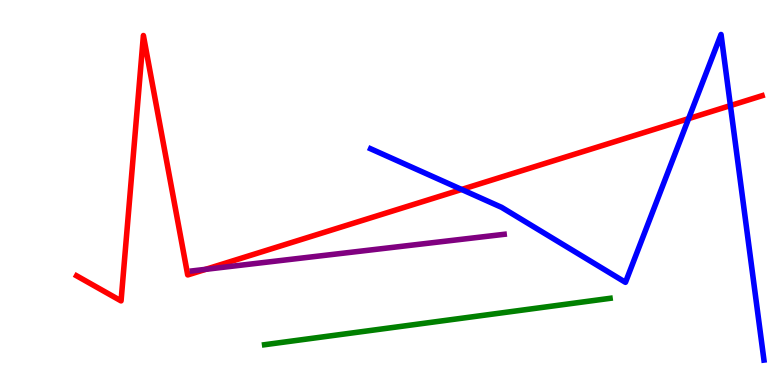[{'lines': ['blue', 'red'], 'intersections': [{'x': 5.96, 'y': 5.08}, {'x': 8.89, 'y': 6.92}, {'x': 9.42, 'y': 7.26}]}, {'lines': ['green', 'red'], 'intersections': []}, {'lines': ['purple', 'red'], 'intersections': [{'x': 2.65, 'y': 3.0}]}, {'lines': ['blue', 'green'], 'intersections': []}, {'lines': ['blue', 'purple'], 'intersections': []}, {'lines': ['green', 'purple'], 'intersections': []}]